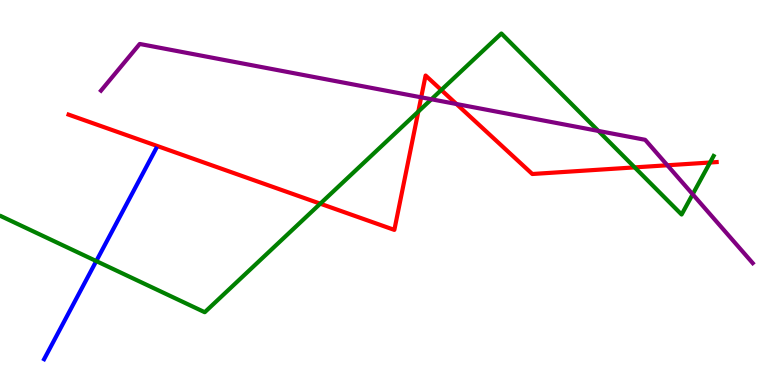[{'lines': ['blue', 'red'], 'intersections': []}, {'lines': ['green', 'red'], 'intersections': [{'x': 4.13, 'y': 4.71}, {'x': 5.4, 'y': 7.1}, {'x': 5.69, 'y': 7.66}, {'x': 8.19, 'y': 5.65}, {'x': 9.16, 'y': 5.78}]}, {'lines': ['purple', 'red'], 'intersections': [{'x': 5.43, 'y': 7.47}, {'x': 5.89, 'y': 7.3}, {'x': 8.61, 'y': 5.71}]}, {'lines': ['blue', 'green'], 'intersections': [{'x': 1.24, 'y': 3.22}]}, {'lines': ['blue', 'purple'], 'intersections': []}, {'lines': ['green', 'purple'], 'intersections': [{'x': 5.57, 'y': 7.42}, {'x': 7.72, 'y': 6.6}, {'x': 8.94, 'y': 4.95}]}]